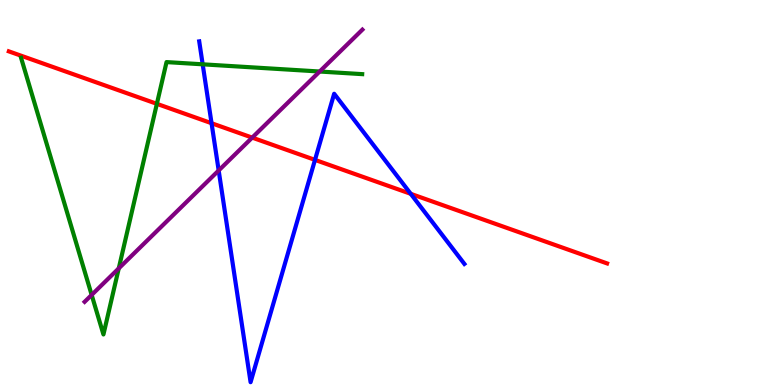[{'lines': ['blue', 'red'], 'intersections': [{'x': 2.73, 'y': 6.8}, {'x': 4.06, 'y': 5.85}, {'x': 5.3, 'y': 4.97}]}, {'lines': ['green', 'red'], 'intersections': [{'x': 2.02, 'y': 7.3}]}, {'lines': ['purple', 'red'], 'intersections': [{'x': 3.25, 'y': 6.43}]}, {'lines': ['blue', 'green'], 'intersections': [{'x': 2.62, 'y': 8.33}]}, {'lines': ['blue', 'purple'], 'intersections': [{'x': 2.82, 'y': 5.57}]}, {'lines': ['green', 'purple'], 'intersections': [{'x': 1.18, 'y': 2.34}, {'x': 1.53, 'y': 3.03}, {'x': 4.12, 'y': 8.14}]}]